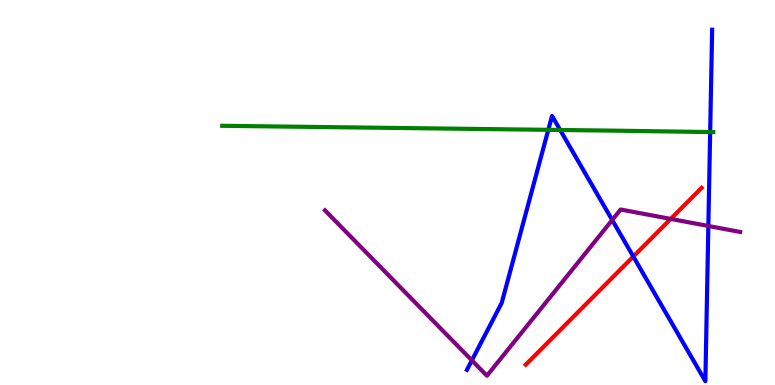[{'lines': ['blue', 'red'], 'intersections': [{'x': 8.17, 'y': 3.34}]}, {'lines': ['green', 'red'], 'intersections': []}, {'lines': ['purple', 'red'], 'intersections': [{'x': 8.65, 'y': 4.31}]}, {'lines': ['blue', 'green'], 'intersections': [{'x': 7.07, 'y': 6.63}, {'x': 7.23, 'y': 6.62}, {'x': 9.16, 'y': 6.57}]}, {'lines': ['blue', 'purple'], 'intersections': [{'x': 6.09, 'y': 0.64}, {'x': 7.9, 'y': 4.29}, {'x': 9.14, 'y': 4.13}]}, {'lines': ['green', 'purple'], 'intersections': []}]